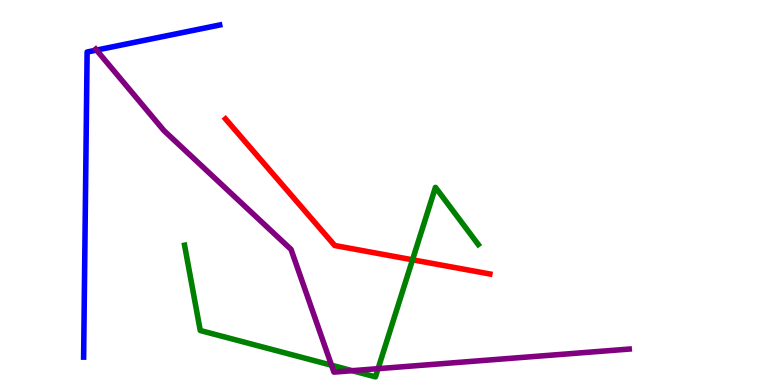[{'lines': ['blue', 'red'], 'intersections': []}, {'lines': ['green', 'red'], 'intersections': [{'x': 5.32, 'y': 3.25}]}, {'lines': ['purple', 'red'], 'intersections': []}, {'lines': ['blue', 'green'], 'intersections': []}, {'lines': ['blue', 'purple'], 'intersections': [{'x': 1.25, 'y': 8.7}]}, {'lines': ['green', 'purple'], 'intersections': [{'x': 4.28, 'y': 0.514}, {'x': 4.54, 'y': 0.372}, {'x': 4.88, 'y': 0.424}]}]